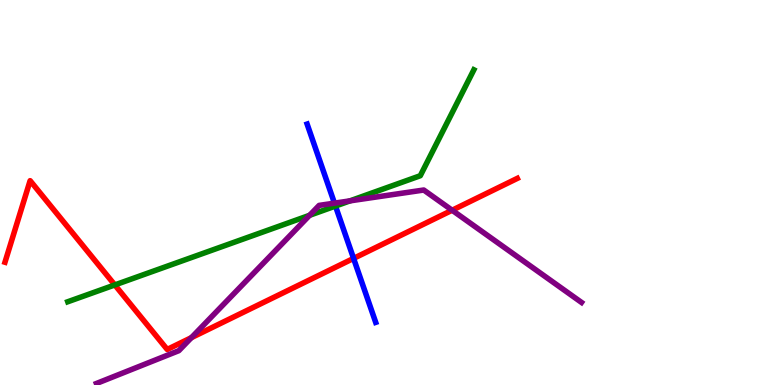[{'lines': ['blue', 'red'], 'intersections': [{'x': 4.56, 'y': 3.29}]}, {'lines': ['green', 'red'], 'intersections': [{'x': 1.48, 'y': 2.6}]}, {'lines': ['purple', 'red'], 'intersections': [{'x': 2.47, 'y': 1.23}, {'x': 5.83, 'y': 4.54}]}, {'lines': ['blue', 'green'], 'intersections': [{'x': 4.33, 'y': 4.65}]}, {'lines': ['blue', 'purple'], 'intersections': [{'x': 4.32, 'y': 4.72}]}, {'lines': ['green', 'purple'], 'intersections': [{'x': 3.99, 'y': 4.41}, {'x': 4.52, 'y': 4.78}]}]